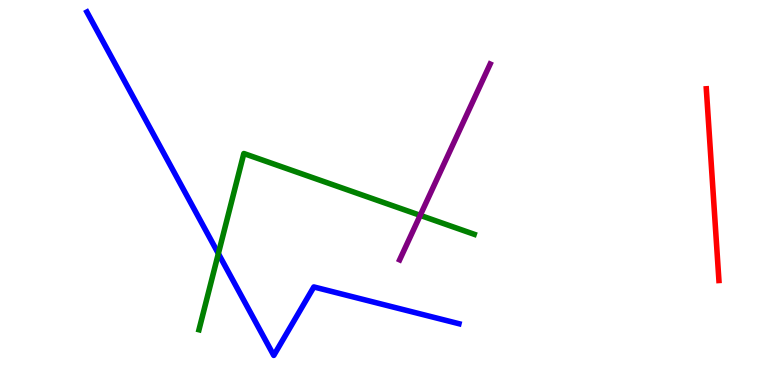[{'lines': ['blue', 'red'], 'intersections': []}, {'lines': ['green', 'red'], 'intersections': []}, {'lines': ['purple', 'red'], 'intersections': []}, {'lines': ['blue', 'green'], 'intersections': [{'x': 2.82, 'y': 3.41}]}, {'lines': ['blue', 'purple'], 'intersections': []}, {'lines': ['green', 'purple'], 'intersections': [{'x': 5.42, 'y': 4.41}]}]